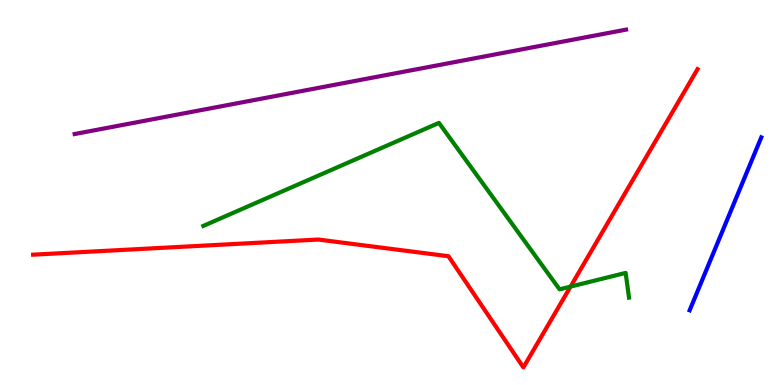[{'lines': ['blue', 'red'], 'intersections': []}, {'lines': ['green', 'red'], 'intersections': [{'x': 7.36, 'y': 2.56}]}, {'lines': ['purple', 'red'], 'intersections': []}, {'lines': ['blue', 'green'], 'intersections': []}, {'lines': ['blue', 'purple'], 'intersections': []}, {'lines': ['green', 'purple'], 'intersections': []}]